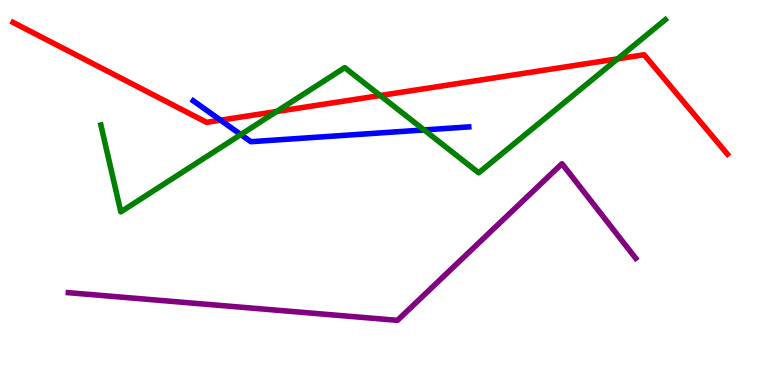[{'lines': ['blue', 'red'], 'intersections': [{'x': 2.85, 'y': 6.88}]}, {'lines': ['green', 'red'], 'intersections': [{'x': 3.57, 'y': 7.1}, {'x': 4.91, 'y': 7.52}, {'x': 7.97, 'y': 8.47}]}, {'lines': ['purple', 'red'], 'intersections': []}, {'lines': ['blue', 'green'], 'intersections': [{'x': 3.11, 'y': 6.5}, {'x': 5.47, 'y': 6.62}]}, {'lines': ['blue', 'purple'], 'intersections': []}, {'lines': ['green', 'purple'], 'intersections': []}]